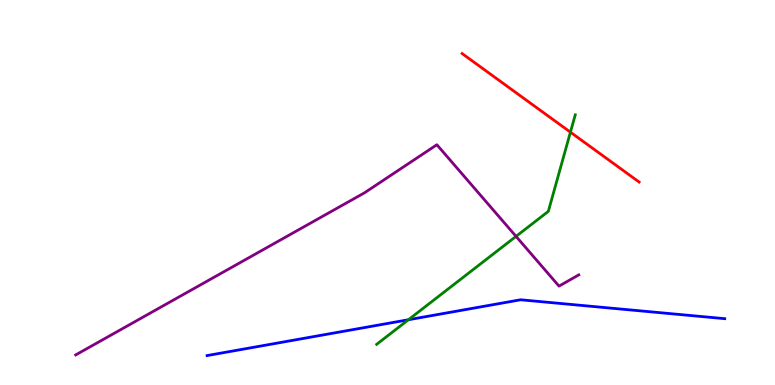[{'lines': ['blue', 'red'], 'intersections': []}, {'lines': ['green', 'red'], 'intersections': [{'x': 7.36, 'y': 6.57}]}, {'lines': ['purple', 'red'], 'intersections': []}, {'lines': ['blue', 'green'], 'intersections': [{'x': 5.27, 'y': 1.69}]}, {'lines': ['blue', 'purple'], 'intersections': []}, {'lines': ['green', 'purple'], 'intersections': [{'x': 6.66, 'y': 3.86}]}]